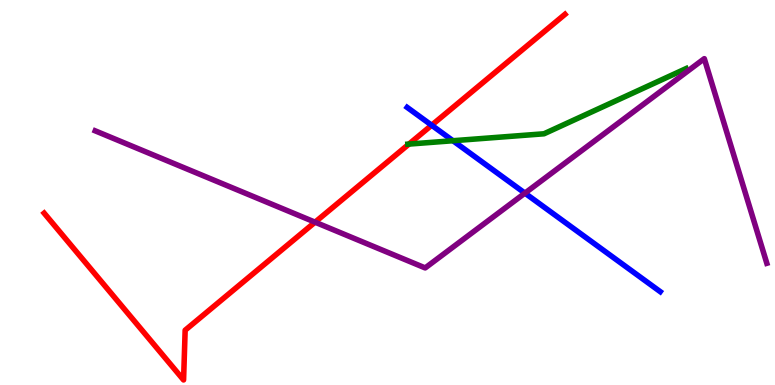[{'lines': ['blue', 'red'], 'intersections': [{'x': 5.57, 'y': 6.75}]}, {'lines': ['green', 'red'], 'intersections': [{'x': 5.28, 'y': 6.26}]}, {'lines': ['purple', 'red'], 'intersections': [{'x': 4.07, 'y': 4.23}]}, {'lines': ['blue', 'green'], 'intersections': [{'x': 5.84, 'y': 6.34}]}, {'lines': ['blue', 'purple'], 'intersections': [{'x': 6.77, 'y': 4.98}]}, {'lines': ['green', 'purple'], 'intersections': []}]